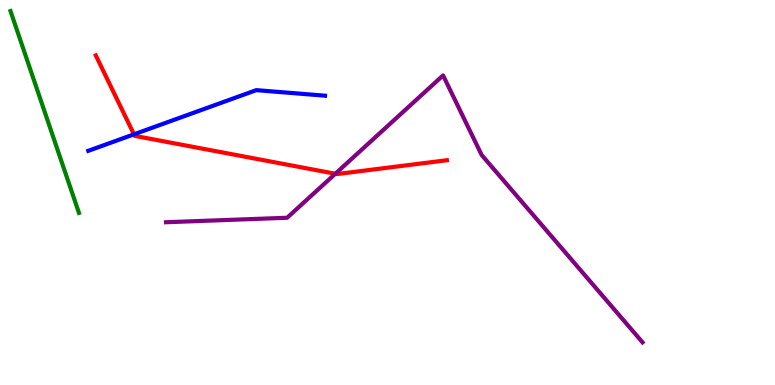[{'lines': ['blue', 'red'], 'intersections': [{'x': 1.73, 'y': 6.51}]}, {'lines': ['green', 'red'], 'intersections': []}, {'lines': ['purple', 'red'], 'intersections': [{'x': 4.33, 'y': 5.49}]}, {'lines': ['blue', 'green'], 'intersections': []}, {'lines': ['blue', 'purple'], 'intersections': []}, {'lines': ['green', 'purple'], 'intersections': []}]